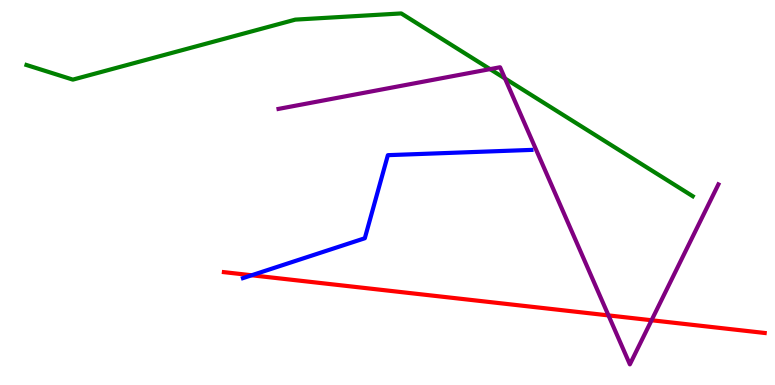[{'lines': ['blue', 'red'], 'intersections': [{'x': 3.25, 'y': 2.85}]}, {'lines': ['green', 'red'], 'intersections': []}, {'lines': ['purple', 'red'], 'intersections': [{'x': 7.85, 'y': 1.81}, {'x': 8.41, 'y': 1.68}]}, {'lines': ['blue', 'green'], 'intersections': []}, {'lines': ['blue', 'purple'], 'intersections': []}, {'lines': ['green', 'purple'], 'intersections': [{'x': 6.32, 'y': 8.2}, {'x': 6.52, 'y': 7.96}]}]